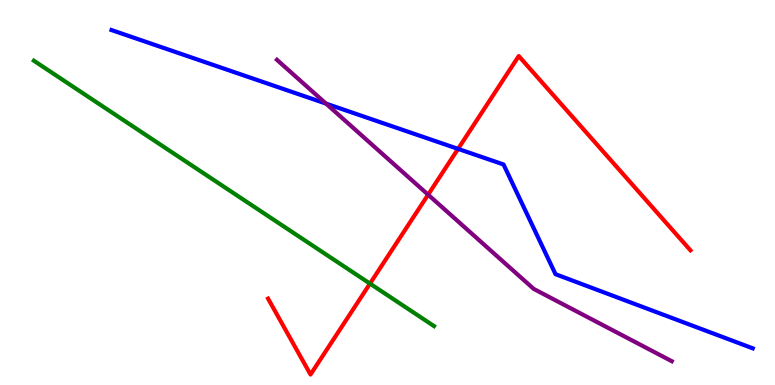[{'lines': ['blue', 'red'], 'intersections': [{'x': 5.91, 'y': 6.13}]}, {'lines': ['green', 'red'], 'intersections': [{'x': 4.77, 'y': 2.63}]}, {'lines': ['purple', 'red'], 'intersections': [{'x': 5.52, 'y': 4.94}]}, {'lines': ['blue', 'green'], 'intersections': []}, {'lines': ['blue', 'purple'], 'intersections': [{'x': 4.21, 'y': 7.31}]}, {'lines': ['green', 'purple'], 'intersections': []}]